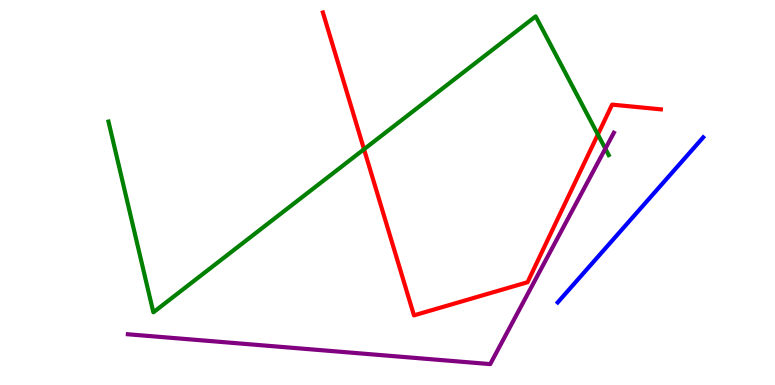[{'lines': ['blue', 'red'], 'intersections': []}, {'lines': ['green', 'red'], 'intersections': [{'x': 4.7, 'y': 6.12}, {'x': 7.71, 'y': 6.51}]}, {'lines': ['purple', 'red'], 'intersections': []}, {'lines': ['blue', 'green'], 'intersections': []}, {'lines': ['blue', 'purple'], 'intersections': []}, {'lines': ['green', 'purple'], 'intersections': [{'x': 7.81, 'y': 6.14}]}]